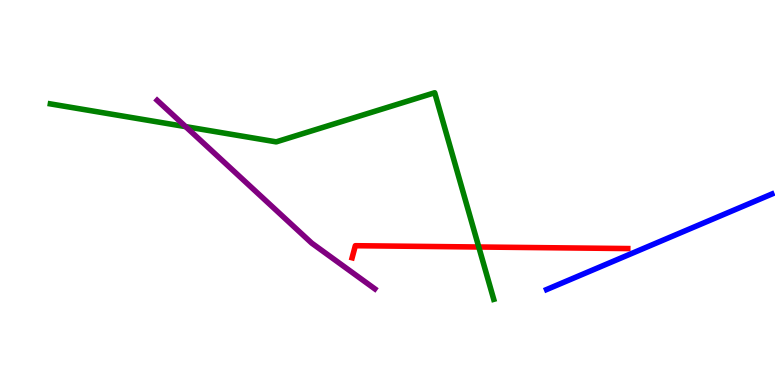[{'lines': ['blue', 'red'], 'intersections': []}, {'lines': ['green', 'red'], 'intersections': [{'x': 6.18, 'y': 3.58}]}, {'lines': ['purple', 'red'], 'intersections': []}, {'lines': ['blue', 'green'], 'intersections': []}, {'lines': ['blue', 'purple'], 'intersections': []}, {'lines': ['green', 'purple'], 'intersections': [{'x': 2.4, 'y': 6.71}]}]